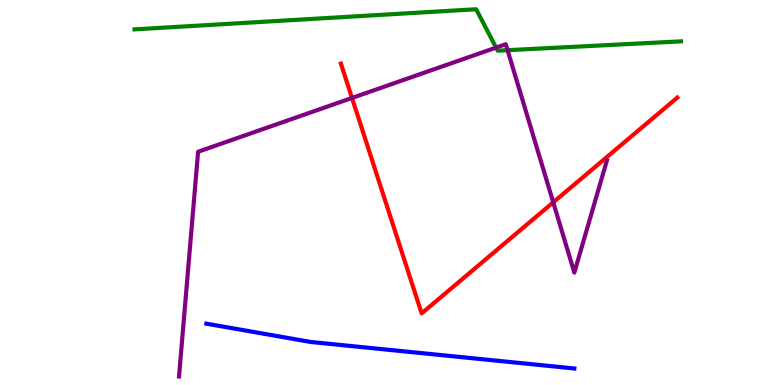[{'lines': ['blue', 'red'], 'intersections': []}, {'lines': ['green', 'red'], 'intersections': []}, {'lines': ['purple', 'red'], 'intersections': [{'x': 4.54, 'y': 7.46}, {'x': 7.14, 'y': 4.74}]}, {'lines': ['blue', 'green'], 'intersections': []}, {'lines': ['blue', 'purple'], 'intersections': []}, {'lines': ['green', 'purple'], 'intersections': [{'x': 6.4, 'y': 8.76}, {'x': 6.55, 'y': 8.7}]}]